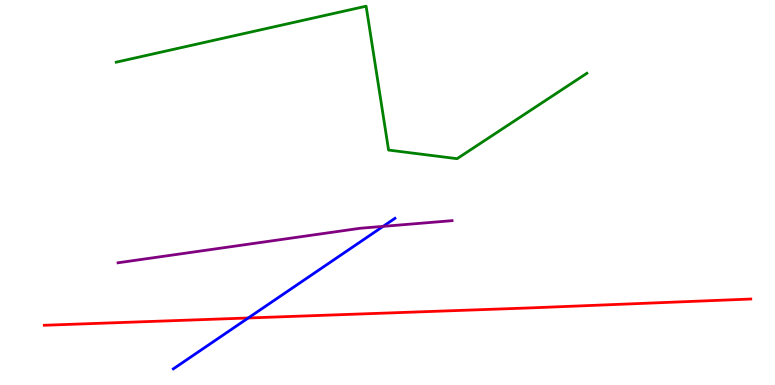[{'lines': ['blue', 'red'], 'intersections': [{'x': 3.2, 'y': 1.74}]}, {'lines': ['green', 'red'], 'intersections': []}, {'lines': ['purple', 'red'], 'intersections': []}, {'lines': ['blue', 'green'], 'intersections': []}, {'lines': ['blue', 'purple'], 'intersections': [{'x': 4.94, 'y': 4.12}]}, {'lines': ['green', 'purple'], 'intersections': []}]